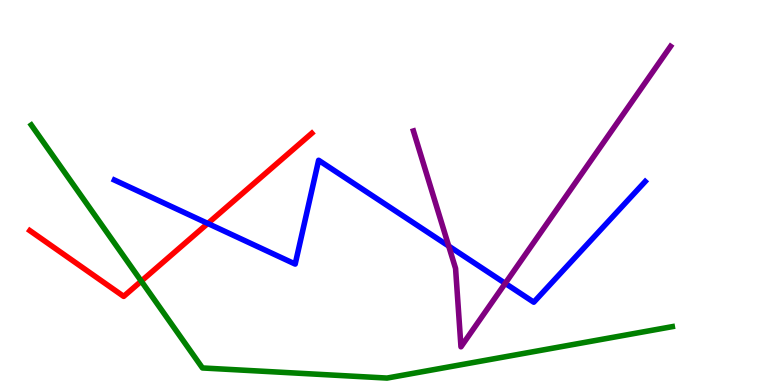[{'lines': ['blue', 'red'], 'intersections': [{'x': 2.68, 'y': 4.2}]}, {'lines': ['green', 'red'], 'intersections': [{'x': 1.82, 'y': 2.7}]}, {'lines': ['purple', 'red'], 'intersections': []}, {'lines': ['blue', 'green'], 'intersections': []}, {'lines': ['blue', 'purple'], 'intersections': [{'x': 5.79, 'y': 3.61}, {'x': 6.52, 'y': 2.64}]}, {'lines': ['green', 'purple'], 'intersections': []}]